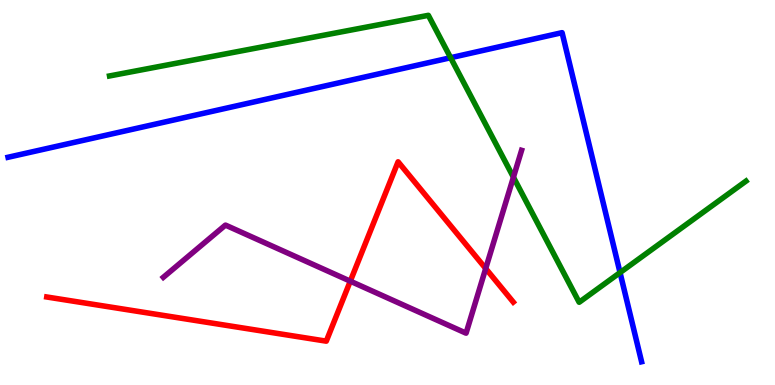[{'lines': ['blue', 'red'], 'intersections': []}, {'lines': ['green', 'red'], 'intersections': []}, {'lines': ['purple', 'red'], 'intersections': [{'x': 4.52, 'y': 2.7}, {'x': 6.27, 'y': 3.03}]}, {'lines': ['blue', 'green'], 'intersections': [{'x': 5.81, 'y': 8.5}, {'x': 8.0, 'y': 2.92}]}, {'lines': ['blue', 'purple'], 'intersections': []}, {'lines': ['green', 'purple'], 'intersections': [{'x': 6.62, 'y': 5.4}]}]